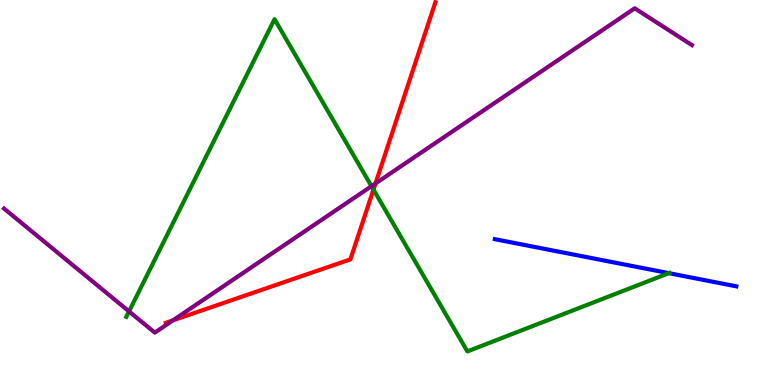[{'lines': ['blue', 'red'], 'intersections': []}, {'lines': ['green', 'red'], 'intersections': [{'x': 4.82, 'y': 5.08}]}, {'lines': ['purple', 'red'], 'intersections': [{'x': 2.23, 'y': 1.68}, {'x': 4.84, 'y': 5.23}]}, {'lines': ['blue', 'green'], 'intersections': [{'x': 8.63, 'y': 2.9}]}, {'lines': ['blue', 'purple'], 'intersections': []}, {'lines': ['green', 'purple'], 'intersections': [{'x': 1.66, 'y': 1.91}, {'x': 4.79, 'y': 5.16}]}]